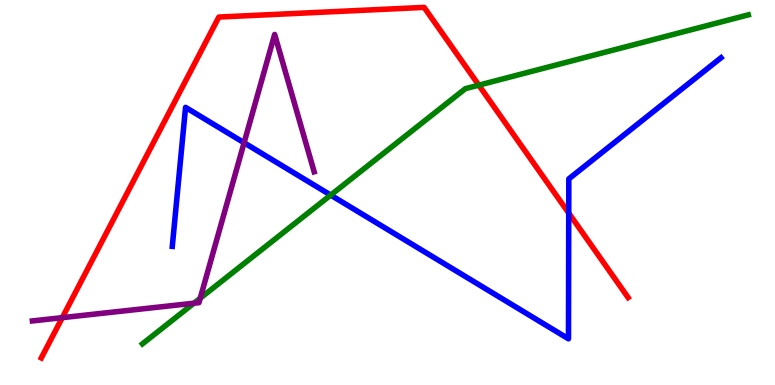[{'lines': ['blue', 'red'], 'intersections': [{'x': 7.34, 'y': 4.46}]}, {'lines': ['green', 'red'], 'intersections': [{'x': 6.18, 'y': 7.79}]}, {'lines': ['purple', 'red'], 'intersections': [{'x': 0.803, 'y': 1.75}]}, {'lines': ['blue', 'green'], 'intersections': [{'x': 4.27, 'y': 4.93}]}, {'lines': ['blue', 'purple'], 'intersections': [{'x': 3.15, 'y': 6.29}]}, {'lines': ['green', 'purple'], 'intersections': [{'x': 2.5, 'y': 2.12}, {'x': 2.58, 'y': 2.25}]}]